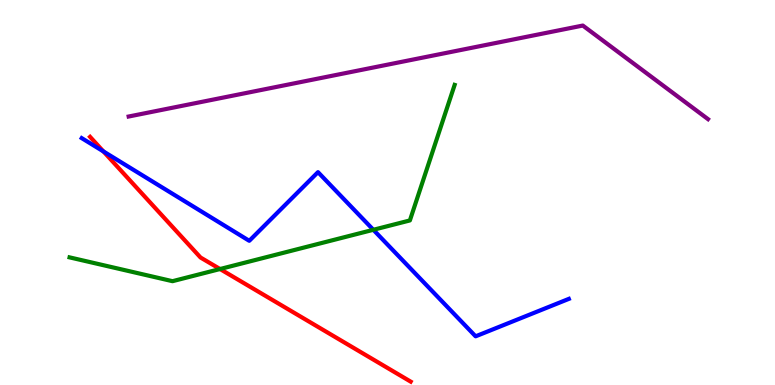[{'lines': ['blue', 'red'], 'intersections': [{'x': 1.33, 'y': 6.07}]}, {'lines': ['green', 'red'], 'intersections': [{'x': 2.84, 'y': 3.01}]}, {'lines': ['purple', 'red'], 'intersections': []}, {'lines': ['blue', 'green'], 'intersections': [{'x': 4.82, 'y': 4.03}]}, {'lines': ['blue', 'purple'], 'intersections': []}, {'lines': ['green', 'purple'], 'intersections': []}]